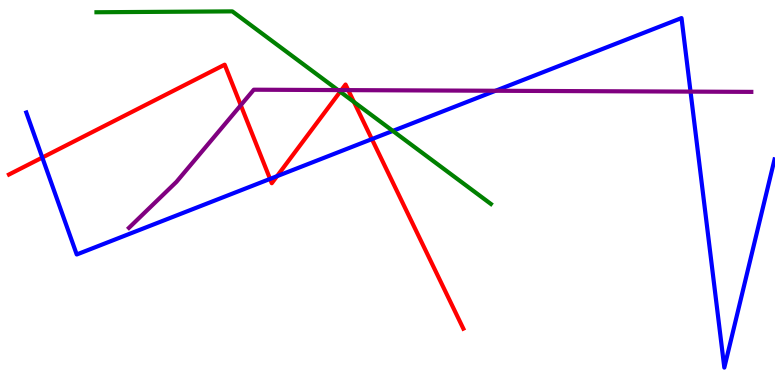[{'lines': ['blue', 'red'], 'intersections': [{'x': 0.546, 'y': 5.91}, {'x': 3.48, 'y': 5.35}, {'x': 3.57, 'y': 5.42}, {'x': 4.8, 'y': 6.39}]}, {'lines': ['green', 'red'], 'intersections': [{'x': 4.39, 'y': 7.62}, {'x': 4.57, 'y': 7.35}]}, {'lines': ['purple', 'red'], 'intersections': [{'x': 3.11, 'y': 7.27}, {'x': 4.41, 'y': 7.66}, {'x': 4.49, 'y': 7.66}]}, {'lines': ['blue', 'green'], 'intersections': [{'x': 5.07, 'y': 6.6}]}, {'lines': ['blue', 'purple'], 'intersections': [{'x': 6.39, 'y': 7.64}, {'x': 8.91, 'y': 7.62}]}, {'lines': ['green', 'purple'], 'intersections': [{'x': 4.36, 'y': 7.66}]}]